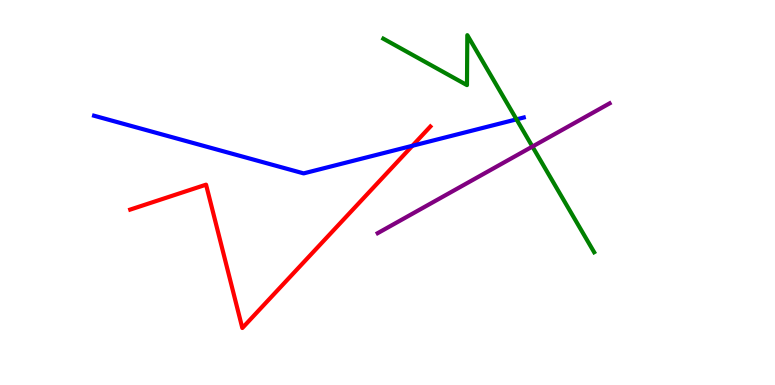[{'lines': ['blue', 'red'], 'intersections': [{'x': 5.32, 'y': 6.21}]}, {'lines': ['green', 'red'], 'intersections': []}, {'lines': ['purple', 'red'], 'intersections': []}, {'lines': ['blue', 'green'], 'intersections': [{'x': 6.66, 'y': 6.9}]}, {'lines': ['blue', 'purple'], 'intersections': []}, {'lines': ['green', 'purple'], 'intersections': [{'x': 6.87, 'y': 6.19}]}]